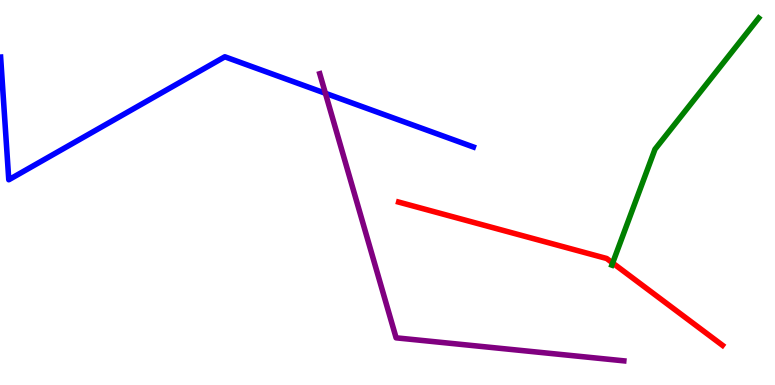[{'lines': ['blue', 'red'], 'intersections': []}, {'lines': ['green', 'red'], 'intersections': [{'x': 7.91, 'y': 3.17}]}, {'lines': ['purple', 'red'], 'intersections': []}, {'lines': ['blue', 'green'], 'intersections': []}, {'lines': ['blue', 'purple'], 'intersections': [{'x': 4.2, 'y': 7.58}]}, {'lines': ['green', 'purple'], 'intersections': []}]